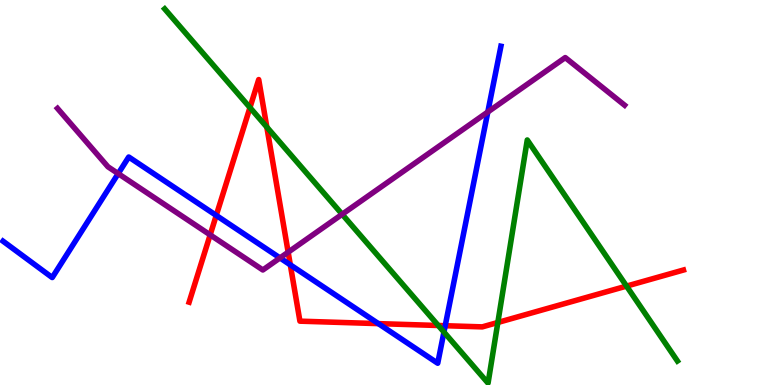[{'lines': ['blue', 'red'], 'intersections': [{'x': 2.79, 'y': 4.4}, {'x': 3.75, 'y': 3.12}, {'x': 4.88, 'y': 1.59}, {'x': 5.74, 'y': 1.54}]}, {'lines': ['green', 'red'], 'intersections': [{'x': 3.23, 'y': 7.21}, {'x': 3.44, 'y': 6.7}, {'x': 5.65, 'y': 1.55}, {'x': 6.42, 'y': 1.62}, {'x': 8.08, 'y': 2.57}]}, {'lines': ['purple', 'red'], 'intersections': [{'x': 2.71, 'y': 3.9}, {'x': 3.72, 'y': 3.45}]}, {'lines': ['blue', 'green'], 'intersections': [{'x': 5.73, 'y': 1.37}]}, {'lines': ['blue', 'purple'], 'intersections': [{'x': 1.53, 'y': 5.49}, {'x': 3.61, 'y': 3.3}, {'x': 6.29, 'y': 7.09}]}, {'lines': ['green', 'purple'], 'intersections': [{'x': 4.41, 'y': 4.43}]}]